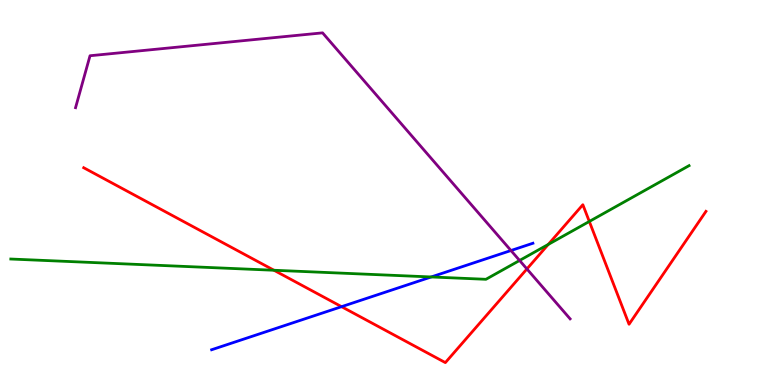[{'lines': ['blue', 'red'], 'intersections': [{'x': 4.41, 'y': 2.03}]}, {'lines': ['green', 'red'], 'intersections': [{'x': 3.54, 'y': 2.98}, {'x': 7.07, 'y': 3.65}, {'x': 7.6, 'y': 4.25}]}, {'lines': ['purple', 'red'], 'intersections': [{'x': 6.8, 'y': 3.01}]}, {'lines': ['blue', 'green'], 'intersections': [{'x': 5.56, 'y': 2.81}]}, {'lines': ['blue', 'purple'], 'intersections': [{'x': 6.59, 'y': 3.49}]}, {'lines': ['green', 'purple'], 'intersections': [{'x': 6.7, 'y': 3.23}]}]